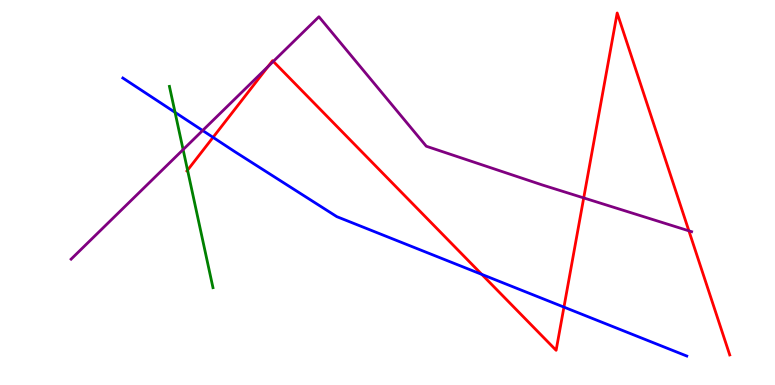[{'lines': ['blue', 'red'], 'intersections': [{'x': 2.75, 'y': 6.43}, {'x': 6.22, 'y': 2.87}, {'x': 7.28, 'y': 2.02}]}, {'lines': ['green', 'red'], 'intersections': [{'x': 2.42, 'y': 5.58}]}, {'lines': ['purple', 'red'], 'intersections': [{'x': 3.46, 'y': 8.27}, {'x': 3.53, 'y': 8.4}, {'x': 7.53, 'y': 4.86}, {'x': 8.89, 'y': 4.0}]}, {'lines': ['blue', 'green'], 'intersections': [{'x': 2.26, 'y': 7.08}]}, {'lines': ['blue', 'purple'], 'intersections': [{'x': 2.61, 'y': 6.61}]}, {'lines': ['green', 'purple'], 'intersections': [{'x': 2.36, 'y': 6.11}]}]